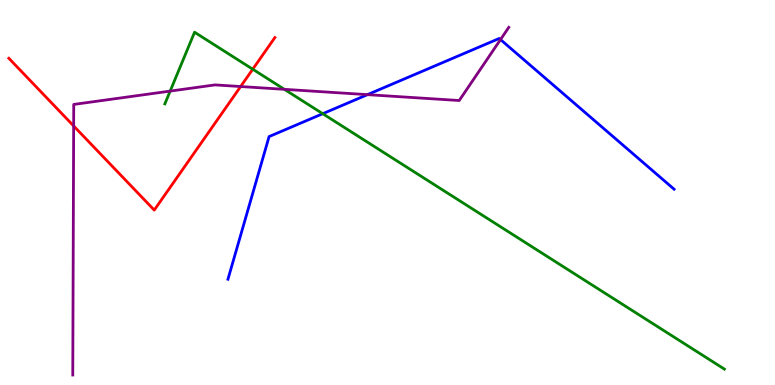[{'lines': ['blue', 'red'], 'intersections': []}, {'lines': ['green', 'red'], 'intersections': [{'x': 3.26, 'y': 8.2}]}, {'lines': ['purple', 'red'], 'intersections': [{'x': 0.95, 'y': 6.73}, {'x': 3.1, 'y': 7.75}]}, {'lines': ['blue', 'green'], 'intersections': [{'x': 4.16, 'y': 7.05}]}, {'lines': ['blue', 'purple'], 'intersections': [{'x': 4.74, 'y': 7.54}, {'x': 6.46, 'y': 8.97}]}, {'lines': ['green', 'purple'], 'intersections': [{'x': 2.2, 'y': 7.63}, {'x': 3.67, 'y': 7.68}]}]